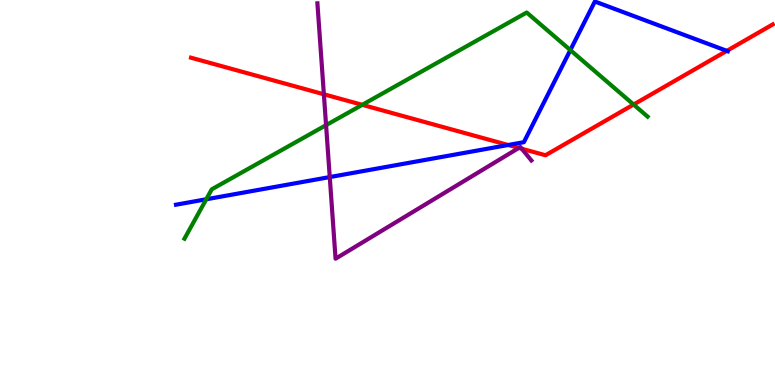[{'lines': ['blue', 'red'], 'intersections': [{'x': 6.56, 'y': 6.23}, {'x': 9.38, 'y': 8.68}]}, {'lines': ['green', 'red'], 'intersections': [{'x': 4.67, 'y': 7.28}, {'x': 8.18, 'y': 7.28}]}, {'lines': ['purple', 'red'], 'intersections': [{'x': 4.18, 'y': 7.55}, {'x': 6.69, 'y': 6.16}, {'x': 6.73, 'y': 6.14}]}, {'lines': ['blue', 'green'], 'intersections': [{'x': 2.66, 'y': 4.82}, {'x': 7.36, 'y': 8.7}]}, {'lines': ['blue', 'purple'], 'intersections': [{'x': 4.25, 'y': 5.4}]}, {'lines': ['green', 'purple'], 'intersections': [{'x': 4.21, 'y': 6.75}]}]